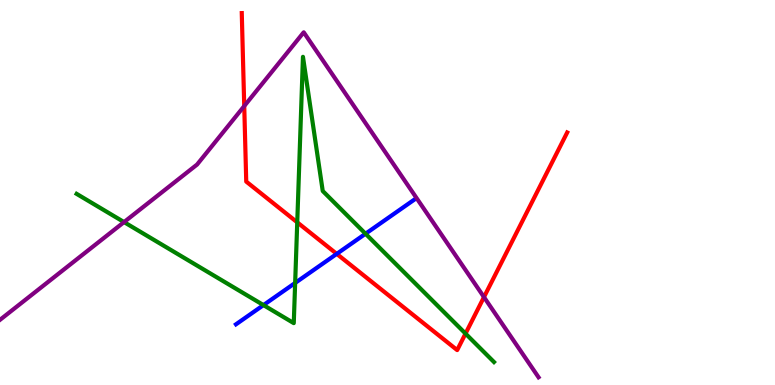[{'lines': ['blue', 'red'], 'intersections': [{'x': 4.34, 'y': 3.41}]}, {'lines': ['green', 'red'], 'intersections': [{'x': 3.84, 'y': 4.23}, {'x': 6.01, 'y': 1.34}]}, {'lines': ['purple', 'red'], 'intersections': [{'x': 3.15, 'y': 7.25}, {'x': 6.24, 'y': 2.28}]}, {'lines': ['blue', 'green'], 'intersections': [{'x': 3.4, 'y': 2.08}, {'x': 3.81, 'y': 2.65}, {'x': 4.72, 'y': 3.93}]}, {'lines': ['blue', 'purple'], 'intersections': []}, {'lines': ['green', 'purple'], 'intersections': [{'x': 1.6, 'y': 4.23}]}]